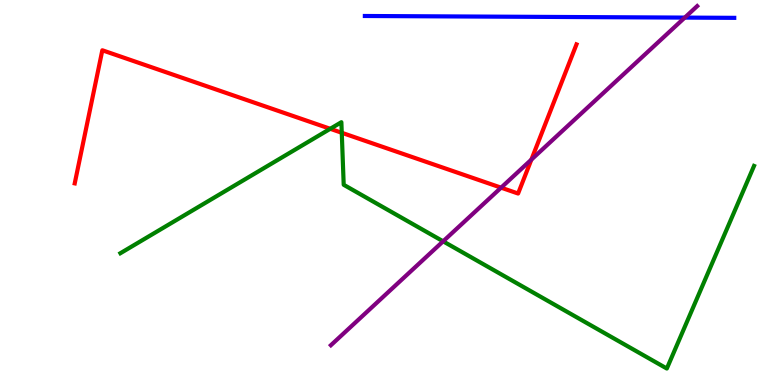[{'lines': ['blue', 'red'], 'intersections': []}, {'lines': ['green', 'red'], 'intersections': [{'x': 4.26, 'y': 6.65}, {'x': 4.41, 'y': 6.55}]}, {'lines': ['purple', 'red'], 'intersections': [{'x': 6.47, 'y': 5.13}, {'x': 6.86, 'y': 5.85}]}, {'lines': ['blue', 'green'], 'intersections': []}, {'lines': ['blue', 'purple'], 'intersections': [{'x': 8.84, 'y': 9.54}]}, {'lines': ['green', 'purple'], 'intersections': [{'x': 5.72, 'y': 3.73}]}]